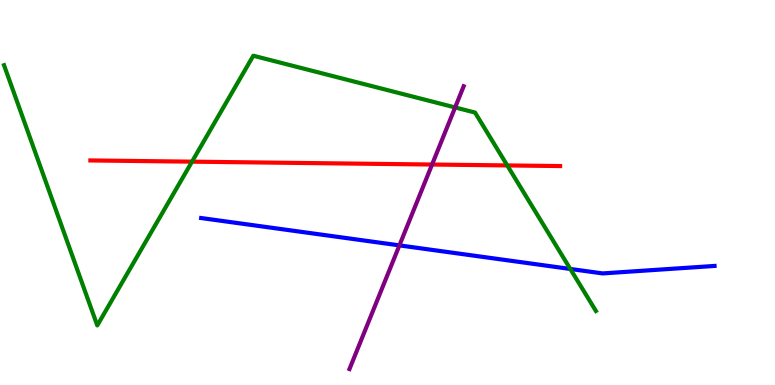[{'lines': ['blue', 'red'], 'intersections': []}, {'lines': ['green', 'red'], 'intersections': [{'x': 2.48, 'y': 5.8}, {'x': 6.55, 'y': 5.7}]}, {'lines': ['purple', 'red'], 'intersections': [{'x': 5.58, 'y': 5.73}]}, {'lines': ['blue', 'green'], 'intersections': [{'x': 7.36, 'y': 3.01}]}, {'lines': ['blue', 'purple'], 'intersections': [{'x': 5.15, 'y': 3.63}]}, {'lines': ['green', 'purple'], 'intersections': [{'x': 5.87, 'y': 7.21}]}]